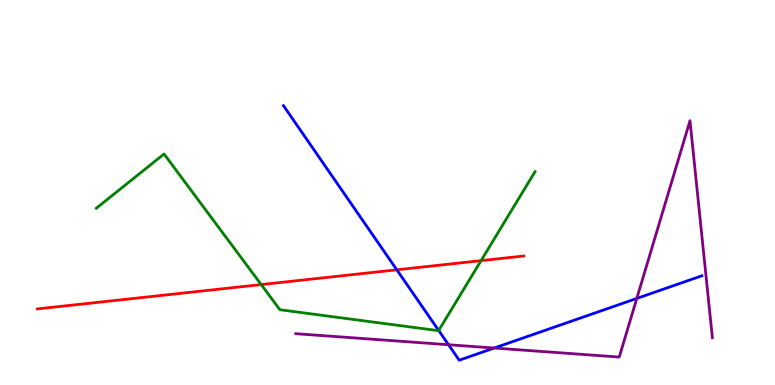[{'lines': ['blue', 'red'], 'intersections': [{'x': 5.12, 'y': 2.99}]}, {'lines': ['green', 'red'], 'intersections': [{'x': 3.37, 'y': 2.61}, {'x': 6.21, 'y': 3.23}]}, {'lines': ['purple', 'red'], 'intersections': []}, {'lines': ['blue', 'green'], 'intersections': [{'x': 5.66, 'y': 1.42}]}, {'lines': ['blue', 'purple'], 'intersections': [{'x': 5.79, 'y': 1.05}, {'x': 6.38, 'y': 0.96}, {'x': 8.22, 'y': 2.25}]}, {'lines': ['green', 'purple'], 'intersections': []}]